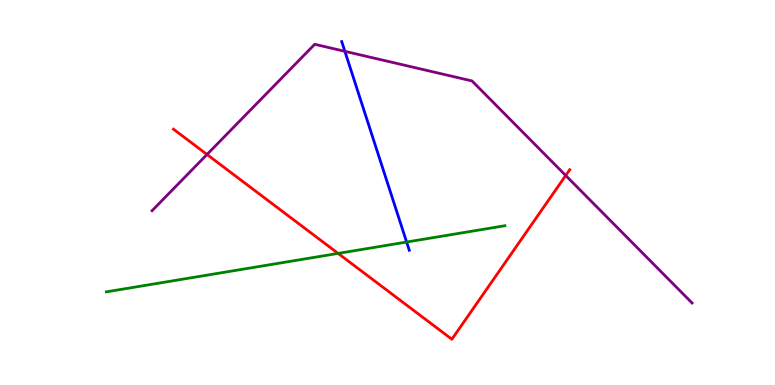[{'lines': ['blue', 'red'], 'intersections': []}, {'lines': ['green', 'red'], 'intersections': [{'x': 4.36, 'y': 3.42}]}, {'lines': ['purple', 'red'], 'intersections': [{'x': 2.67, 'y': 5.99}, {'x': 7.3, 'y': 5.44}]}, {'lines': ['blue', 'green'], 'intersections': [{'x': 5.25, 'y': 3.71}]}, {'lines': ['blue', 'purple'], 'intersections': [{'x': 4.45, 'y': 8.67}]}, {'lines': ['green', 'purple'], 'intersections': []}]